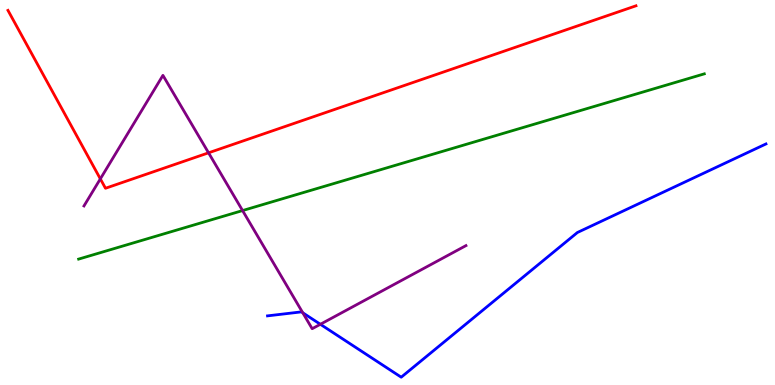[{'lines': ['blue', 'red'], 'intersections': []}, {'lines': ['green', 'red'], 'intersections': []}, {'lines': ['purple', 'red'], 'intersections': [{'x': 1.29, 'y': 5.35}, {'x': 2.69, 'y': 6.03}]}, {'lines': ['blue', 'green'], 'intersections': []}, {'lines': ['blue', 'purple'], 'intersections': [{'x': 3.91, 'y': 1.88}, {'x': 4.13, 'y': 1.58}]}, {'lines': ['green', 'purple'], 'intersections': [{'x': 3.13, 'y': 4.53}]}]